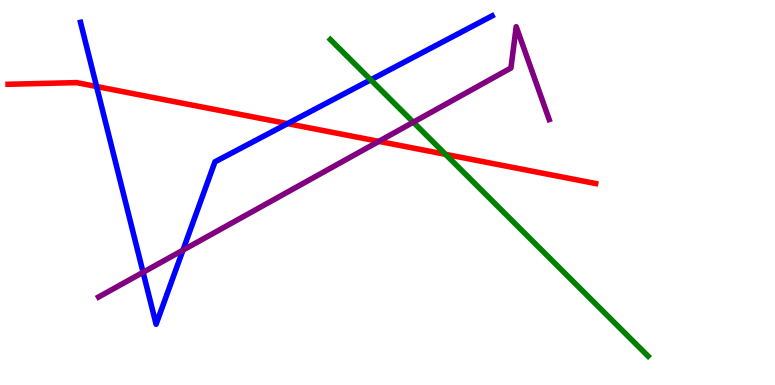[{'lines': ['blue', 'red'], 'intersections': [{'x': 1.25, 'y': 7.75}, {'x': 3.71, 'y': 6.79}]}, {'lines': ['green', 'red'], 'intersections': [{'x': 5.75, 'y': 5.99}]}, {'lines': ['purple', 'red'], 'intersections': [{'x': 4.89, 'y': 6.33}]}, {'lines': ['blue', 'green'], 'intersections': [{'x': 4.78, 'y': 7.93}]}, {'lines': ['blue', 'purple'], 'intersections': [{'x': 1.85, 'y': 2.93}, {'x': 2.36, 'y': 3.5}]}, {'lines': ['green', 'purple'], 'intersections': [{'x': 5.33, 'y': 6.83}]}]